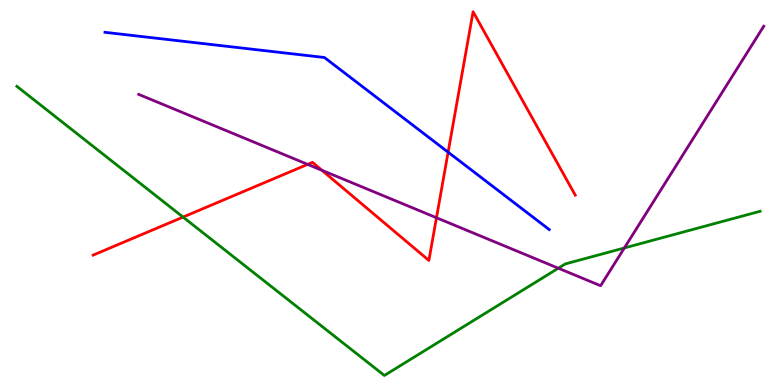[{'lines': ['blue', 'red'], 'intersections': [{'x': 5.78, 'y': 6.05}]}, {'lines': ['green', 'red'], 'intersections': [{'x': 2.36, 'y': 4.36}]}, {'lines': ['purple', 'red'], 'intersections': [{'x': 3.97, 'y': 5.73}, {'x': 4.15, 'y': 5.58}, {'x': 5.63, 'y': 4.34}]}, {'lines': ['blue', 'green'], 'intersections': []}, {'lines': ['blue', 'purple'], 'intersections': []}, {'lines': ['green', 'purple'], 'intersections': [{'x': 7.2, 'y': 3.03}, {'x': 8.06, 'y': 3.56}]}]